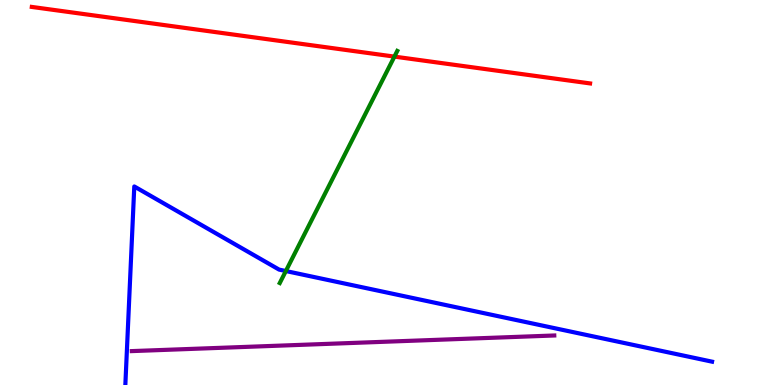[{'lines': ['blue', 'red'], 'intersections': []}, {'lines': ['green', 'red'], 'intersections': [{'x': 5.09, 'y': 8.53}]}, {'lines': ['purple', 'red'], 'intersections': []}, {'lines': ['blue', 'green'], 'intersections': [{'x': 3.69, 'y': 2.96}]}, {'lines': ['blue', 'purple'], 'intersections': []}, {'lines': ['green', 'purple'], 'intersections': []}]